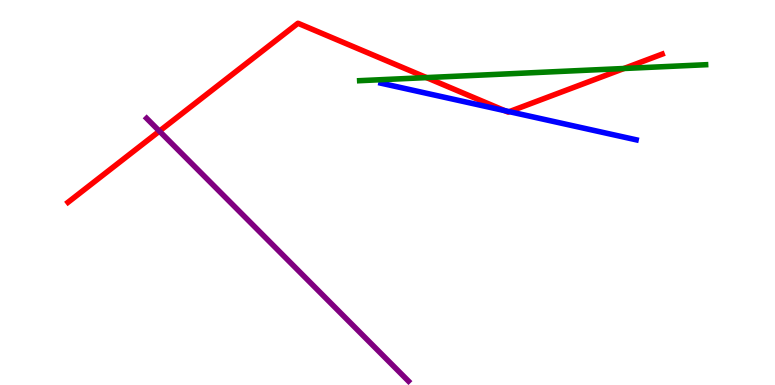[{'lines': ['blue', 'red'], 'intersections': [{'x': 6.51, 'y': 7.13}, {'x': 6.57, 'y': 7.1}]}, {'lines': ['green', 'red'], 'intersections': [{'x': 5.5, 'y': 7.98}, {'x': 8.05, 'y': 8.22}]}, {'lines': ['purple', 'red'], 'intersections': [{'x': 2.06, 'y': 6.59}]}, {'lines': ['blue', 'green'], 'intersections': []}, {'lines': ['blue', 'purple'], 'intersections': []}, {'lines': ['green', 'purple'], 'intersections': []}]